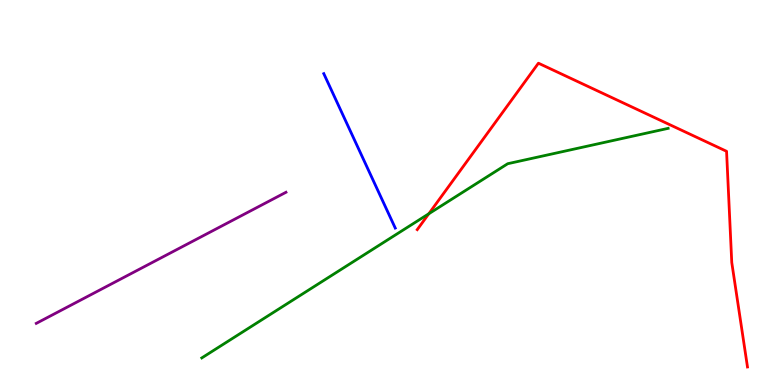[{'lines': ['blue', 'red'], 'intersections': []}, {'lines': ['green', 'red'], 'intersections': [{'x': 5.53, 'y': 4.45}]}, {'lines': ['purple', 'red'], 'intersections': []}, {'lines': ['blue', 'green'], 'intersections': []}, {'lines': ['blue', 'purple'], 'intersections': []}, {'lines': ['green', 'purple'], 'intersections': []}]